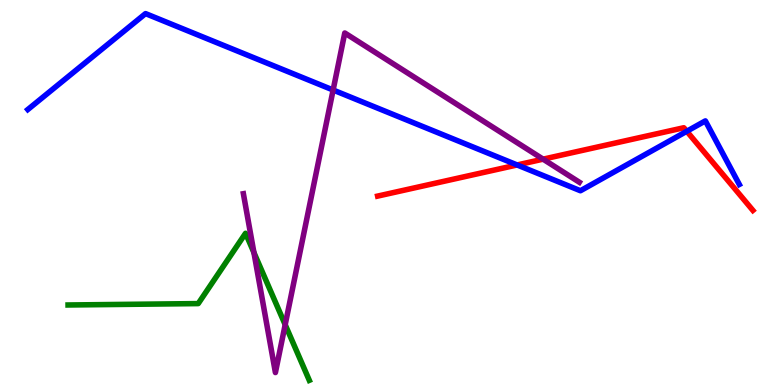[{'lines': ['blue', 'red'], 'intersections': [{'x': 6.67, 'y': 5.72}, {'x': 8.86, 'y': 6.59}]}, {'lines': ['green', 'red'], 'intersections': []}, {'lines': ['purple', 'red'], 'intersections': [{'x': 7.01, 'y': 5.87}]}, {'lines': ['blue', 'green'], 'intersections': []}, {'lines': ['blue', 'purple'], 'intersections': [{'x': 4.3, 'y': 7.66}]}, {'lines': ['green', 'purple'], 'intersections': [{'x': 3.28, 'y': 3.44}, {'x': 3.68, 'y': 1.57}]}]